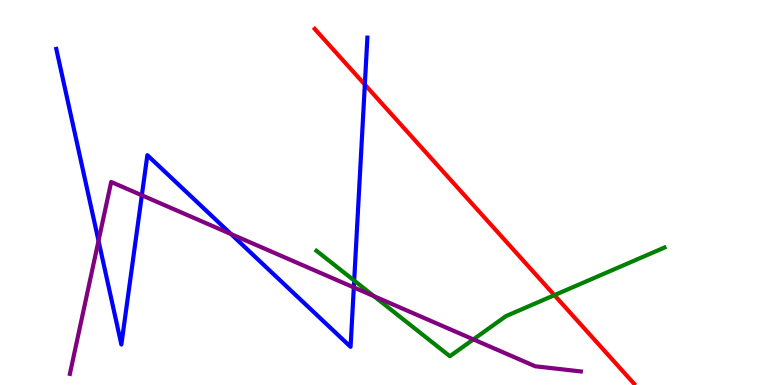[{'lines': ['blue', 'red'], 'intersections': [{'x': 4.71, 'y': 7.8}]}, {'lines': ['green', 'red'], 'intersections': [{'x': 7.15, 'y': 2.33}]}, {'lines': ['purple', 'red'], 'intersections': []}, {'lines': ['blue', 'green'], 'intersections': [{'x': 4.57, 'y': 2.71}]}, {'lines': ['blue', 'purple'], 'intersections': [{'x': 1.27, 'y': 3.75}, {'x': 1.83, 'y': 4.93}, {'x': 2.98, 'y': 3.92}, {'x': 4.57, 'y': 2.53}]}, {'lines': ['green', 'purple'], 'intersections': [{'x': 4.82, 'y': 2.31}, {'x': 6.11, 'y': 1.18}]}]